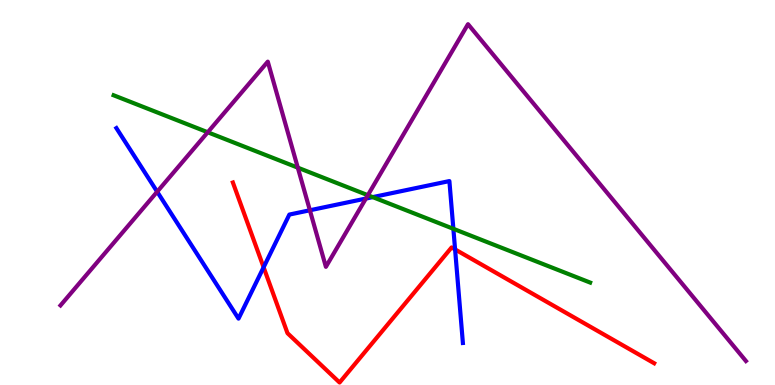[{'lines': ['blue', 'red'], 'intersections': [{'x': 3.4, 'y': 3.06}, {'x': 5.87, 'y': 3.52}]}, {'lines': ['green', 'red'], 'intersections': []}, {'lines': ['purple', 'red'], 'intersections': []}, {'lines': ['blue', 'green'], 'intersections': [{'x': 4.81, 'y': 4.88}, {'x': 5.85, 'y': 4.06}]}, {'lines': ['blue', 'purple'], 'intersections': [{'x': 2.03, 'y': 5.02}, {'x': 4.0, 'y': 4.54}, {'x': 4.72, 'y': 4.84}]}, {'lines': ['green', 'purple'], 'intersections': [{'x': 2.68, 'y': 6.56}, {'x': 3.84, 'y': 5.65}, {'x': 4.75, 'y': 4.93}]}]